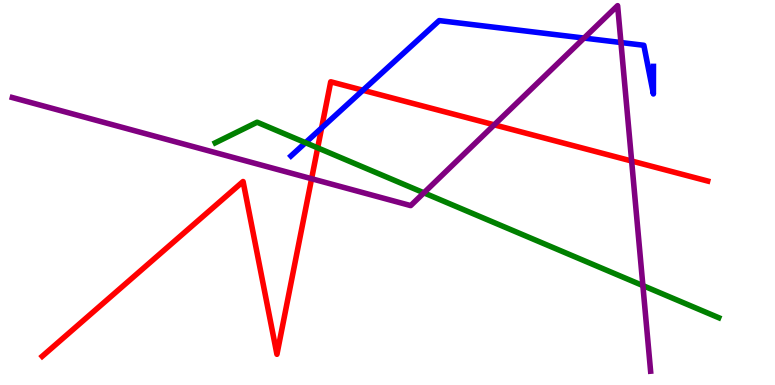[{'lines': ['blue', 'red'], 'intersections': [{'x': 4.15, 'y': 6.68}, {'x': 4.68, 'y': 7.66}]}, {'lines': ['green', 'red'], 'intersections': [{'x': 4.1, 'y': 6.16}]}, {'lines': ['purple', 'red'], 'intersections': [{'x': 4.02, 'y': 5.36}, {'x': 6.38, 'y': 6.76}, {'x': 8.15, 'y': 5.82}]}, {'lines': ['blue', 'green'], 'intersections': [{'x': 3.94, 'y': 6.29}]}, {'lines': ['blue', 'purple'], 'intersections': [{'x': 7.54, 'y': 9.01}, {'x': 8.01, 'y': 8.9}]}, {'lines': ['green', 'purple'], 'intersections': [{'x': 5.47, 'y': 4.99}, {'x': 8.3, 'y': 2.58}]}]